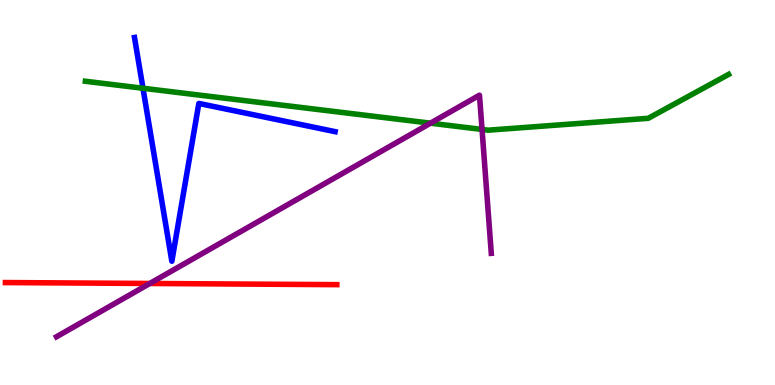[{'lines': ['blue', 'red'], 'intersections': []}, {'lines': ['green', 'red'], 'intersections': []}, {'lines': ['purple', 'red'], 'intersections': [{'x': 1.93, 'y': 2.64}]}, {'lines': ['blue', 'green'], 'intersections': [{'x': 1.84, 'y': 7.71}]}, {'lines': ['blue', 'purple'], 'intersections': []}, {'lines': ['green', 'purple'], 'intersections': [{'x': 5.55, 'y': 6.8}, {'x': 6.22, 'y': 6.64}]}]